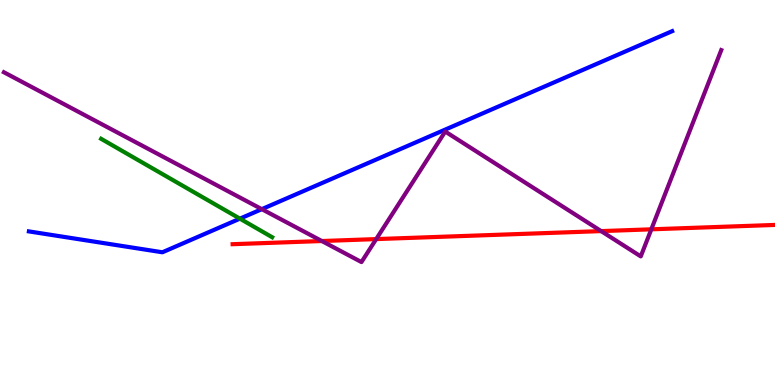[{'lines': ['blue', 'red'], 'intersections': []}, {'lines': ['green', 'red'], 'intersections': []}, {'lines': ['purple', 'red'], 'intersections': [{'x': 4.15, 'y': 3.74}, {'x': 4.85, 'y': 3.79}, {'x': 7.76, 'y': 4.0}, {'x': 8.4, 'y': 4.04}]}, {'lines': ['blue', 'green'], 'intersections': [{'x': 3.1, 'y': 4.32}]}, {'lines': ['blue', 'purple'], 'intersections': [{'x': 3.38, 'y': 4.57}]}, {'lines': ['green', 'purple'], 'intersections': []}]